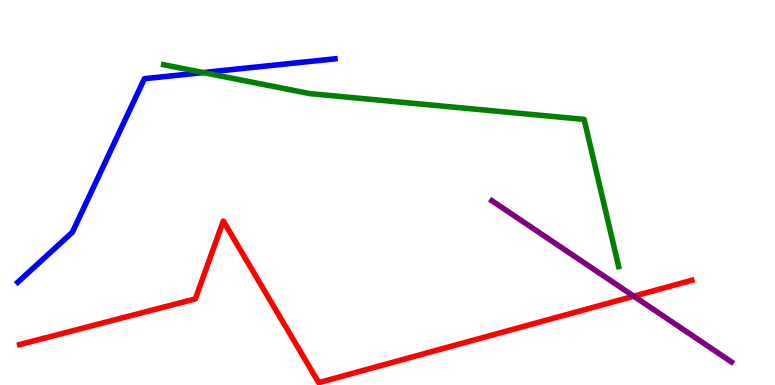[{'lines': ['blue', 'red'], 'intersections': []}, {'lines': ['green', 'red'], 'intersections': []}, {'lines': ['purple', 'red'], 'intersections': [{'x': 8.18, 'y': 2.31}]}, {'lines': ['blue', 'green'], 'intersections': [{'x': 2.62, 'y': 8.12}]}, {'lines': ['blue', 'purple'], 'intersections': []}, {'lines': ['green', 'purple'], 'intersections': []}]